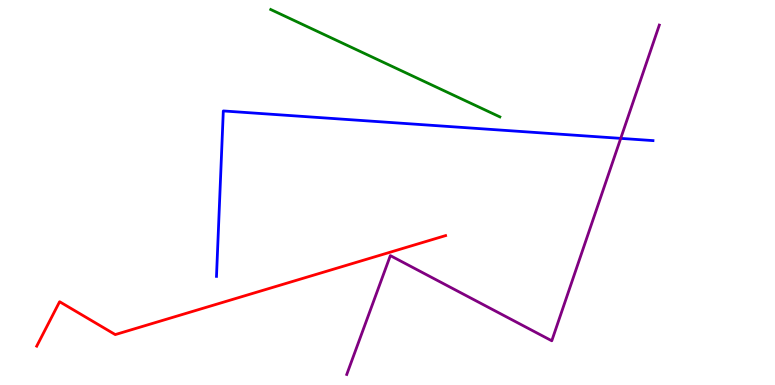[{'lines': ['blue', 'red'], 'intersections': []}, {'lines': ['green', 'red'], 'intersections': []}, {'lines': ['purple', 'red'], 'intersections': []}, {'lines': ['blue', 'green'], 'intersections': []}, {'lines': ['blue', 'purple'], 'intersections': [{'x': 8.01, 'y': 6.41}]}, {'lines': ['green', 'purple'], 'intersections': []}]